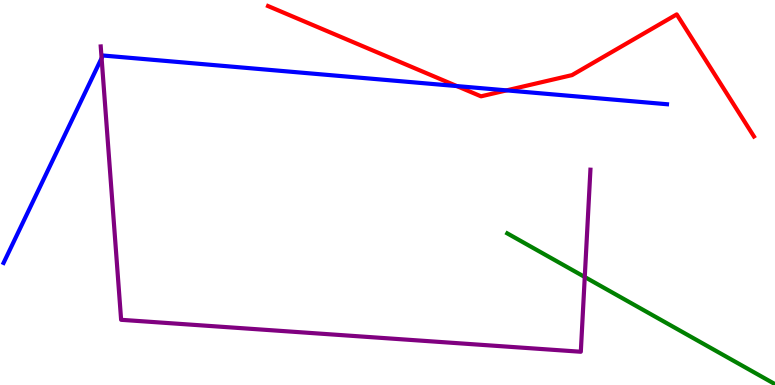[{'lines': ['blue', 'red'], 'intersections': [{'x': 5.89, 'y': 7.76}, {'x': 6.54, 'y': 7.65}]}, {'lines': ['green', 'red'], 'intersections': []}, {'lines': ['purple', 'red'], 'intersections': []}, {'lines': ['blue', 'green'], 'intersections': []}, {'lines': ['blue', 'purple'], 'intersections': [{'x': 1.31, 'y': 8.49}]}, {'lines': ['green', 'purple'], 'intersections': [{'x': 7.55, 'y': 2.8}]}]